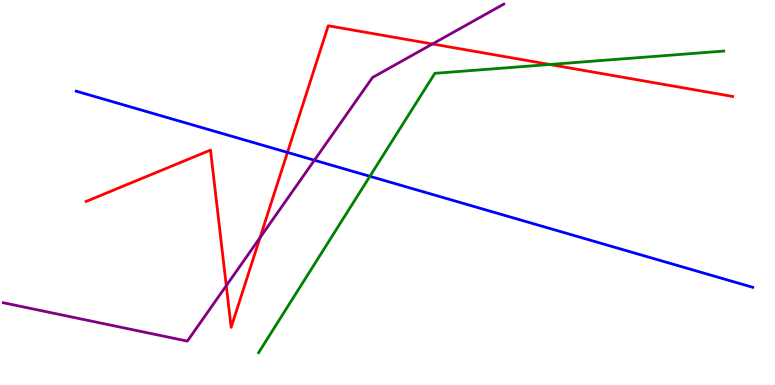[{'lines': ['blue', 'red'], 'intersections': [{'x': 3.71, 'y': 6.04}]}, {'lines': ['green', 'red'], 'intersections': [{'x': 7.09, 'y': 8.33}]}, {'lines': ['purple', 'red'], 'intersections': [{'x': 2.92, 'y': 2.58}, {'x': 3.36, 'y': 3.83}, {'x': 5.58, 'y': 8.86}]}, {'lines': ['blue', 'green'], 'intersections': [{'x': 4.77, 'y': 5.42}]}, {'lines': ['blue', 'purple'], 'intersections': [{'x': 4.06, 'y': 5.84}]}, {'lines': ['green', 'purple'], 'intersections': []}]